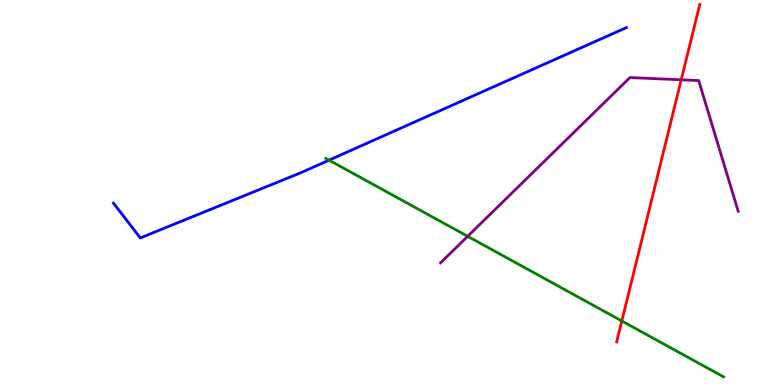[{'lines': ['blue', 'red'], 'intersections': []}, {'lines': ['green', 'red'], 'intersections': [{'x': 8.02, 'y': 1.66}]}, {'lines': ['purple', 'red'], 'intersections': [{'x': 8.79, 'y': 7.93}]}, {'lines': ['blue', 'green'], 'intersections': [{'x': 4.25, 'y': 5.84}]}, {'lines': ['blue', 'purple'], 'intersections': []}, {'lines': ['green', 'purple'], 'intersections': [{'x': 6.03, 'y': 3.86}]}]